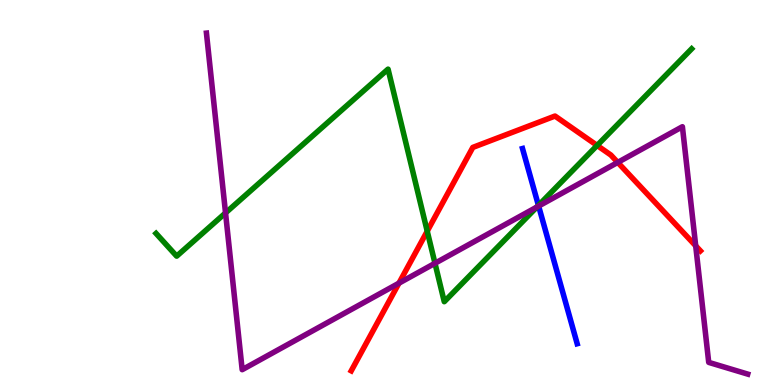[{'lines': ['blue', 'red'], 'intersections': []}, {'lines': ['green', 'red'], 'intersections': [{'x': 5.51, 'y': 4.0}, {'x': 7.7, 'y': 6.22}]}, {'lines': ['purple', 'red'], 'intersections': [{'x': 5.15, 'y': 2.64}, {'x': 7.97, 'y': 5.78}, {'x': 8.98, 'y': 3.61}]}, {'lines': ['blue', 'green'], 'intersections': [{'x': 6.95, 'y': 4.66}]}, {'lines': ['blue', 'purple'], 'intersections': [{'x': 6.95, 'y': 4.65}]}, {'lines': ['green', 'purple'], 'intersections': [{'x': 2.91, 'y': 4.47}, {'x': 5.61, 'y': 3.16}, {'x': 6.93, 'y': 4.62}]}]